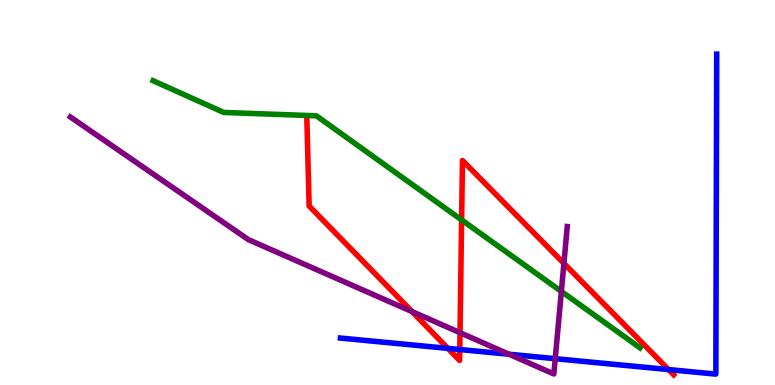[{'lines': ['blue', 'red'], 'intersections': [{'x': 5.78, 'y': 0.951}, {'x': 5.93, 'y': 0.922}, {'x': 8.63, 'y': 0.401}]}, {'lines': ['green', 'red'], 'intersections': [{'x': 5.96, 'y': 4.29}]}, {'lines': ['purple', 'red'], 'intersections': [{'x': 5.32, 'y': 1.91}, {'x': 5.94, 'y': 1.36}, {'x': 7.28, 'y': 3.16}]}, {'lines': ['blue', 'green'], 'intersections': []}, {'lines': ['blue', 'purple'], 'intersections': [{'x': 6.57, 'y': 0.799}, {'x': 7.16, 'y': 0.684}]}, {'lines': ['green', 'purple'], 'intersections': [{'x': 7.24, 'y': 2.43}]}]